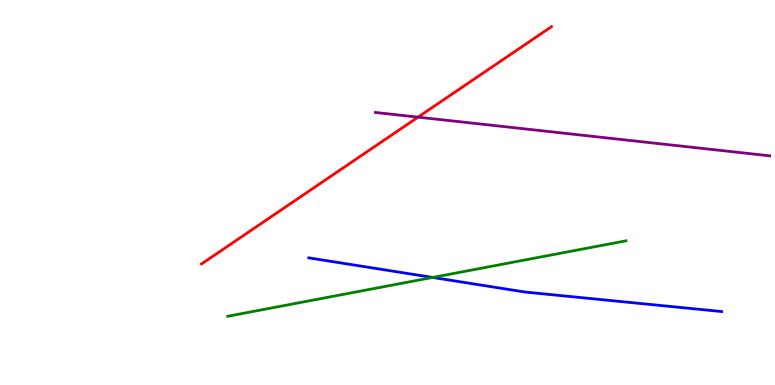[{'lines': ['blue', 'red'], 'intersections': []}, {'lines': ['green', 'red'], 'intersections': []}, {'lines': ['purple', 'red'], 'intersections': [{'x': 5.39, 'y': 6.96}]}, {'lines': ['blue', 'green'], 'intersections': [{'x': 5.58, 'y': 2.79}]}, {'lines': ['blue', 'purple'], 'intersections': []}, {'lines': ['green', 'purple'], 'intersections': []}]